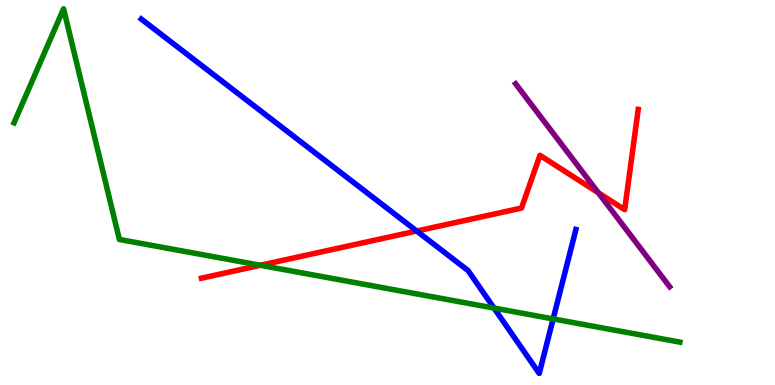[{'lines': ['blue', 'red'], 'intersections': [{'x': 5.38, 'y': 4.0}]}, {'lines': ['green', 'red'], 'intersections': [{'x': 3.36, 'y': 3.11}]}, {'lines': ['purple', 'red'], 'intersections': [{'x': 7.72, 'y': 4.99}]}, {'lines': ['blue', 'green'], 'intersections': [{'x': 6.37, 'y': 2.0}, {'x': 7.14, 'y': 1.72}]}, {'lines': ['blue', 'purple'], 'intersections': []}, {'lines': ['green', 'purple'], 'intersections': []}]